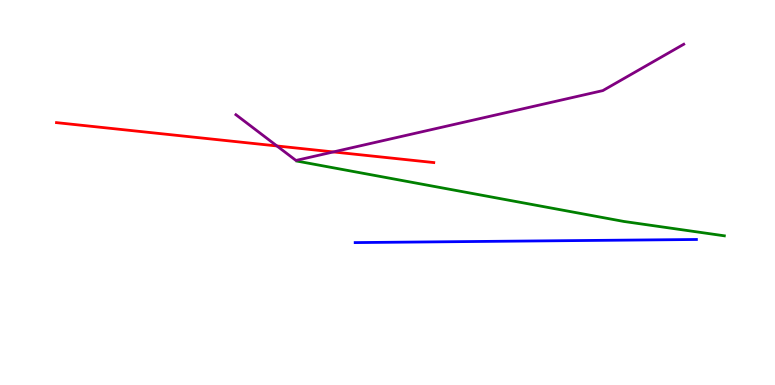[{'lines': ['blue', 'red'], 'intersections': []}, {'lines': ['green', 'red'], 'intersections': []}, {'lines': ['purple', 'red'], 'intersections': [{'x': 3.57, 'y': 6.21}, {'x': 4.3, 'y': 6.05}]}, {'lines': ['blue', 'green'], 'intersections': []}, {'lines': ['blue', 'purple'], 'intersections': []}, {'lines': ['green', 'purple'], 'intersections': []}]